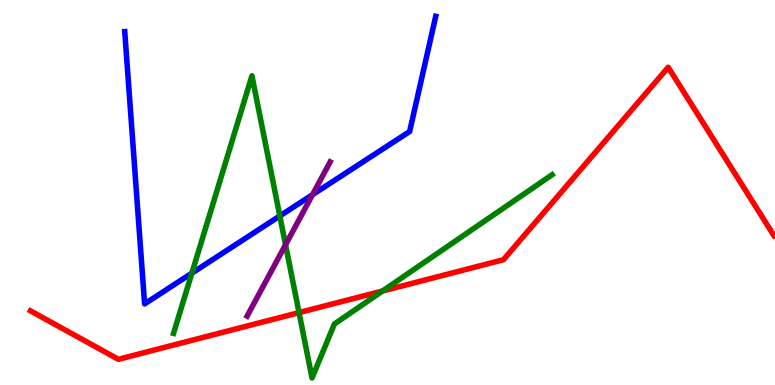[{'lines': ['blue', 'red'], 'intersections': []}, {'lines': ['green', 'red'], 'intersections': [{'x': 3.86, 'y': 1.88}, {'x': 4.94, 'y': 2.44}]}, {'lines': ['purple', 'red'], 'intersections': []}, {'lines': ['blue', 'green'], 'intersections': [{'x': 2.48, 'y': 2.91}, {'x': 3.61, 'y': 4.39}]}, {'lines': ['blue', 'purple'], 'intersections': [{'x': 4.03, 'y': 4.94}]}, {'lines': ['green', 'purple'], 'intersections': [{'x': 3.68, 'y': 3.64}]}]